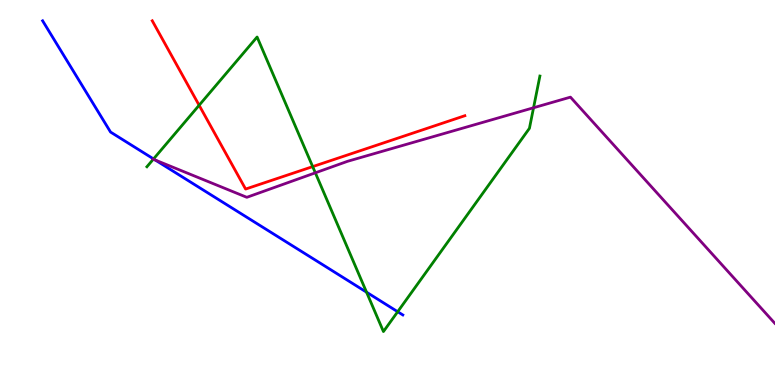[{'lines': ['blue', 'red'], 'intersections': []}, {'lines': ['green', 'red'], 'intersections': [{'x': 2.57, 'y': 7.27}, {'x': 4.03, 'y': 5.67}]}, {'lines': ['purple', 'red'], 'intersections': []}, {'lines': ['blue', 'green'], 'intersections': [{'x': 1.98, 'y': 5.87}, {'x': 4.73, 'y': 2.41}, {'x': 5.13, 'y': 1.9}]}, {'lines': ['blue', 'purple'], 'intersections': [{'x': 2.01, 'y': 5.84}]}, {'lines': ['green', 'purple'], 'intersections': [{'x': 1.98, 'y': 5.86}, {'x': 4.07, 'y': 5.51}, {'x': 6.88, 'y': 7.2}]}]